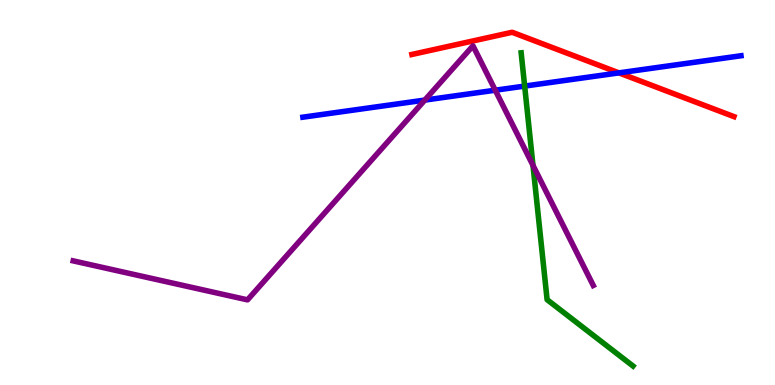[{'lines': ['blue', 'red'], 'intersections': [{'x': 7.99, 'y': 8.11}]}, {'lines': ['green', 'red'], 'intersections': []}, {'lines': ['purple', 'red'], 'intersections': []}, {'lines': ['blue', 'green'], 'intersections': [{'x': 6.77, 'y': 7.76}]}, {'lines': ['blue', 'purple'], 'intersections': [{'x': 5.48, 'y': 7.4}, {'x': 6.39, 'y': 7.66}]}, {'lines': ['green', 'purple'], 'intersections': [{'x': 6.88, 'y': 5.7}]}]